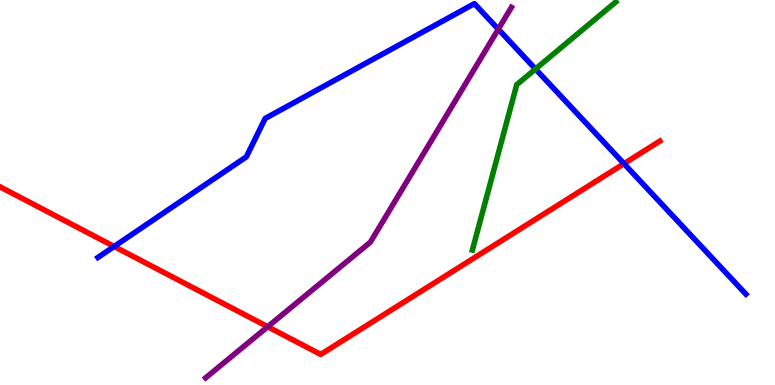[{'lines': ['blue', 'red'], 'intersections': [{'x': 1.47, 'y': 3.6}, {'x': 8.05, 'y': 5.75}]}, {'lines': ['green', 'red'], 'intersections': []}, {'lines': ['purple', 'red'], 'intersections': [{'x': 3.45, 'y': 1.51}]}, {'lines': ['blue', 'green'], 'intersections': [{'x': 6.91, 'y': 8.21}]}, {'lines': ['blue', 'purple'], 'intersections': [{'x': 6.43, 'y': 9.24}]}, {'lines': ['green', 'purple'], 'intersections': []}]